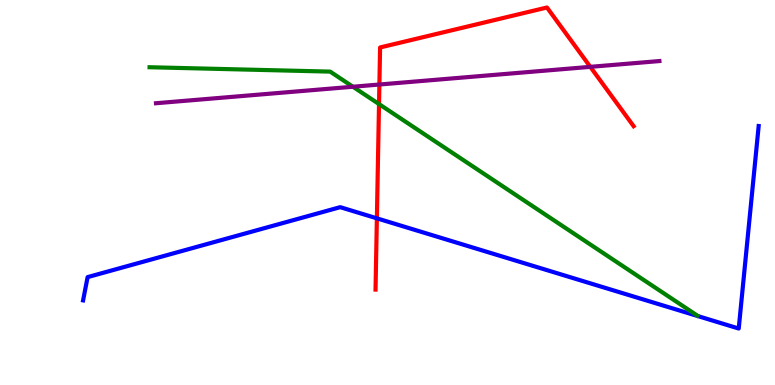[{'lines': ['blue', 'red'], 'intersections': [{'x': 4.86, 'y': 4.33}]}, {'lines': ['green', 'red'], 'intersections': [{'x': 4.89, 'y': 7.3}]}, {'lines': ['purple', 'red'], 'intersections': [{'x': 4.9, 'y': 7.8}, {'x': 7.62, 'y': 8.26}]}, {'lines': ['blue', 'green'], 'intersections': []}, {'lines': ['blue', 'purple'], 'intersections': []}, {'lines': ['green', 'purple'], 'intersections': [{'x': 4.55, 'y': 7.75}]}]